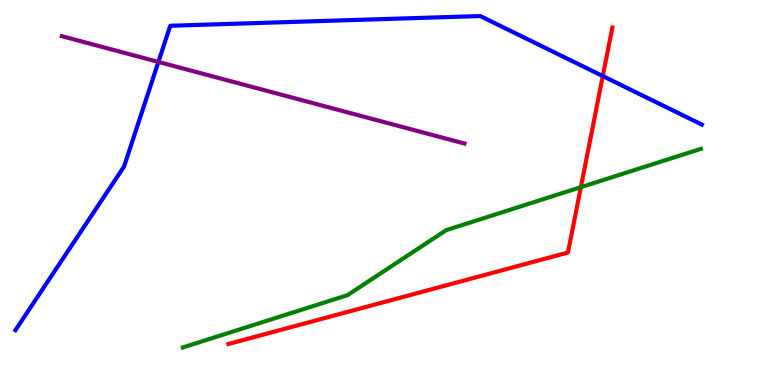[{'lines': ['blue', 'red'], 'intersections': [{'x': 7.78, 'y': 8.02}]}, {'lines': ['green', 'red'], 'intersections': [{'x': 7.49, 'y': 5.14}]}, {'lines': ['purple', 'red'], 'intersections': []}, {'lines': ['blue', 'green'], 'intersections': []}, {'lines': ['blue', 'purple'], 'intersections': [{'x': 2.04, 'y': 8.39}]}, {'lines': ['green', 'purple'], 'intersections': []}]